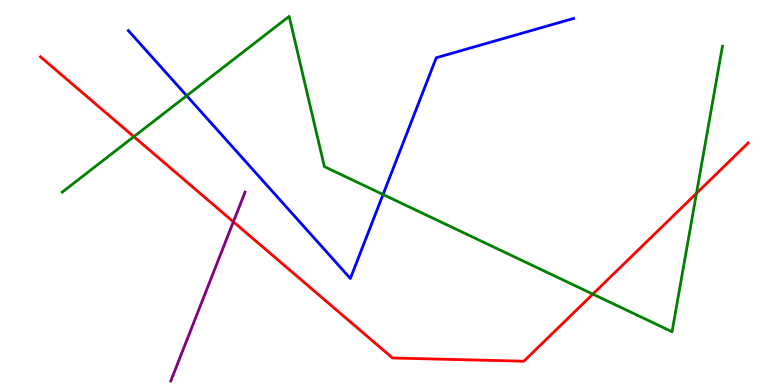[{'lines': ['blue', 'red'], 'intersections': []}, {'lines': ['green', 'red'], 'intersections': [{'x': 1.73, 'y': 6.45}, {'x': 7.65, 'y': 2.36}, {'x': 8.99, 'y': 4.98}]}, {'lines': ['purple', 'red'], 'intersections': [{'x': 3.01, 'y': 4.24}]}, {'lines': ['blue', 'green'], 'intersections': [{'x': 2.41, 'y': 7.51}, {'x': 4.94, 'y': 4.95}]}, {'lines': ['blue', 'purple'], 'intersections': []}, {'lines': ['green', 'purple'], 'intersections': []}]